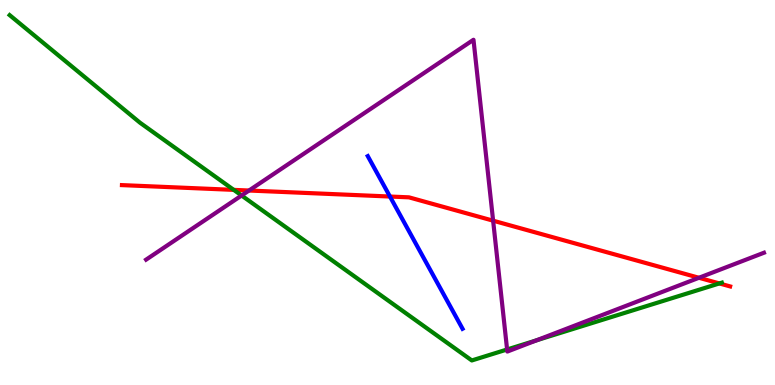[{'lines': ['blue', 'red'], 'intersections': [{'x': 5.03, 'y': 4.9}]}, {'lines': ['green', 'red'], 'intersections': [{'x': 3.02, 'y': 5.07}, {'x': 9.28, 'y': 2.64}]}, {'lines': ['purple', 'red'], 'intersections': [{'x': 3.21, 'y': 5.05}, {'x': 6.36, 'y': 4.27}, {'x': 9.02, 'y': 2.79}]}, {'lines': ['blue', 'green'], 'intersections': []}, {'lines': ['blue', 'purple'], 'intersections': []}, {'lines': ['green', 'purple'], 'intersections': [{'x': 3.12, 'y': 4.92}, {'x': 6.54, 'y': 0.923}, {'x': 6.92, 'y': 1.16}]}]